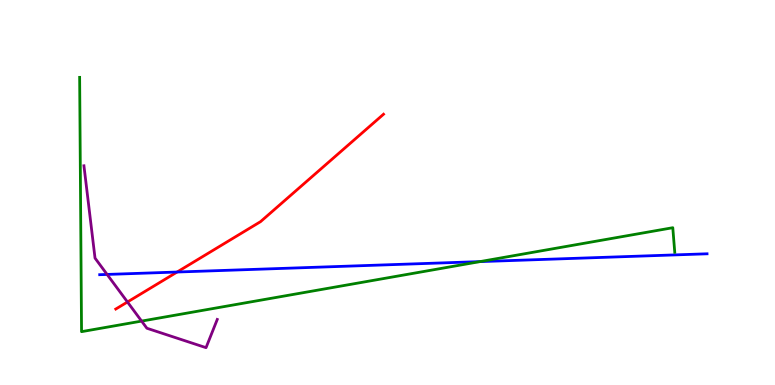[{'lines': ['blue', 'red'], 'intersections': [{'x': 2.29, 'y': 2.93}]}, {'lines': ['green', 'red'], 'intersections': []}, {'lines': ['purple', 'red'], 'intersections': [{'x': 1.64, 'y': 2.16}]}, {'lines': ['blue', 'green'], 'intersections': [{'x': 6.19, 'y': 3.2}]}, {'lines': ['blue', 'purple'], 'intersections': [{'x': 1.38, 'y': 2.87}]}, {'lines': ['green', 'purple'], 'intersections': [{'x': 1.83, 'y': 1.66}]}]